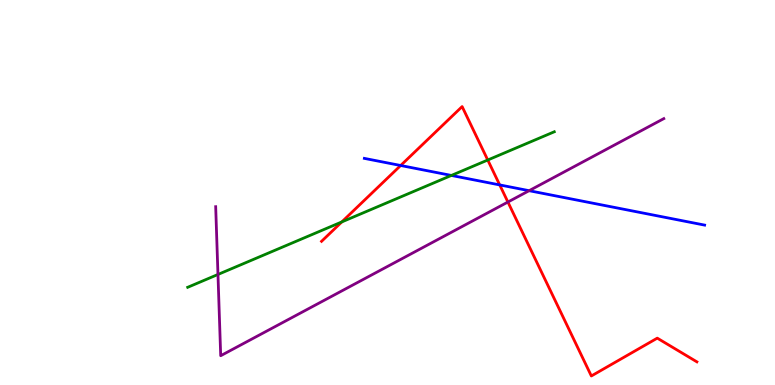[{'lines': ['blue', 'red'], 'intersections': [{'x': 5.17, 'y': 5.7}, {'x': 6.45, 'y': 5.2}]}, {'lines': ['green', 'red'], 'intersections': [{'x': 4.41, 'y': 4.24}, {'x': 6.29, 'y': 5.84}]}, {'lines': ['purple', 'red'], 'intersections': [{'x': 6.55, 'y': 4.75}]}, {'lines': ['blue', 'green'], 'intersections': [{'x': 5.82, 'y': 5.44}]}, {'lines': ['blue', 'purple'], 'intersections': [{'x': 6.83, 'y': 5.05}]}, {'lines': ['green', 'purple'], 'intersections': [{'x': 2.81, 'y': 2.87}]}]